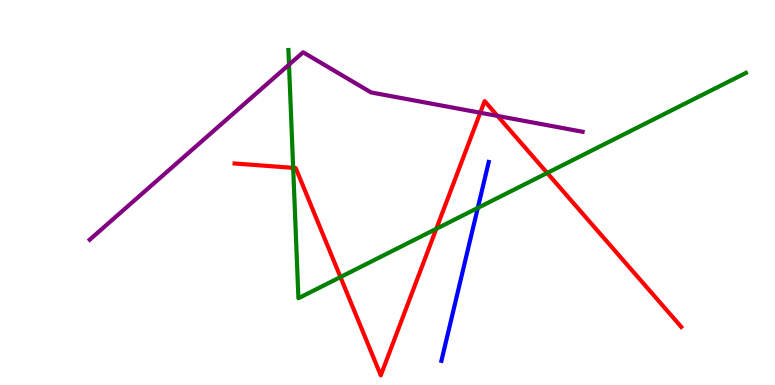[{'lines': ['blue', 'red'], 'intersections': []}, {'lines': ['green', 'red'], 'intersections': [{'x': 3.78, 'y': 5.64}, {'x': 4.39, 'y': 2.8}, {'x': 5.63, 'y': 4.06}, {'x': 7.06, 'y': 5.51}]}, {'lines': ['purple', 'red'], 'intersections': [{'x': 6.2, 'y': 7.07}, {'x': 6.42, 'y': 6.99}]}, {'lines': ['blue', 'green'], 'intersections': [{'x': 6.17, 'y': 4.6}]}, {'lines': ['blue', 'purple'], 'intersections': []}, {'lines': ['green', 'purple'], 'intersections': [{'x': 3.73, 'y': 8.32}]}]